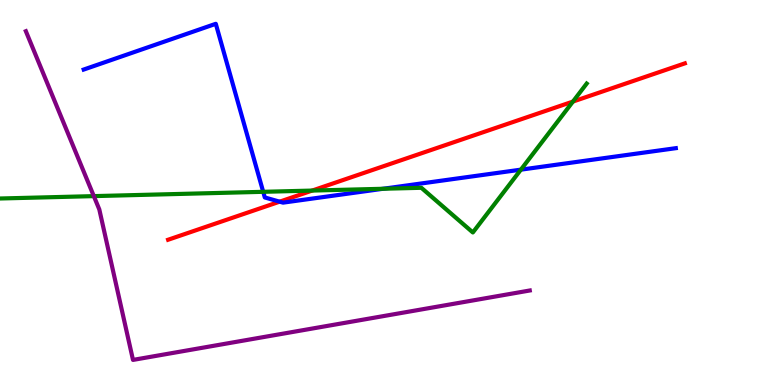[{'lines': ['blue', 'red'], 'intersections': [{'x': 3.61, 'y': 4.76}]}, {'lines': ['green', 'red'], 'intersections': [{'x': 4.03, 'y': 5.05}, {'x': 7.39, 'y': 7.36}]}, {'lines': ['purple', 'red'], 'intersections': []}, {'lines': ['blue', 'green'], 'intersections': [{'x': 3.4, 'y': 5.02}, {'x': 4.94, 'y': 5.1}, {'x': 6.72, 'y': 5.59}]}, {'lines': ['blue', 'purple'], 'intersections': []}, {'lines': ['green', 'purple'], 'intersections': [{'x': 1.21, 'y': 4.91}]}]